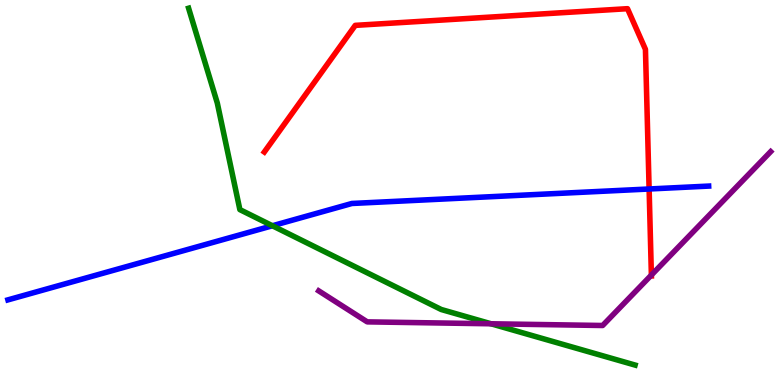[{'lines': ['blue', 'red'], 'intersections': [{'x': 8.38, 'y': 5.09}]}, {'lines': ['green', 'red'], 'intersections': []}, {'lines': ['purple', 'red'], 'intersections': [{'x': 8.4, 'y': 2.86}]}, {'lines': ['blue', 'green'], 'intersections': [{'x': 3.51, 'y': 4.14}]}, {'lines': ['blue', 'purple'], 'intersections': []}, {'lines': ['green', 'purple'], 'intersections': [{'x': 6.34, 'y': 1.59}]}]